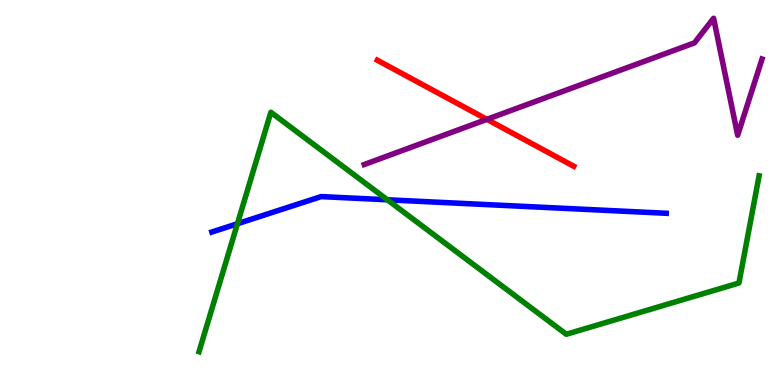[{'lines': ['blue', 'red'], 'intersections': []}, {'lines': ['green', 'red'], 'intersections': []}, {'lines': ['purple', 'red'], 'intersections': [{'x': 6.28, 'y': 6.9}]}, {'lines': ['blue', 'green'], 'intersections': [{'x': 3.06, 'y': 4.19}, {'x': 5.0, 'y': 4.81}]}, {'lines': ['blue', 'purple'], 'intersections': []}, {'lines': ['green', 'purple'], 'intersections': []}]